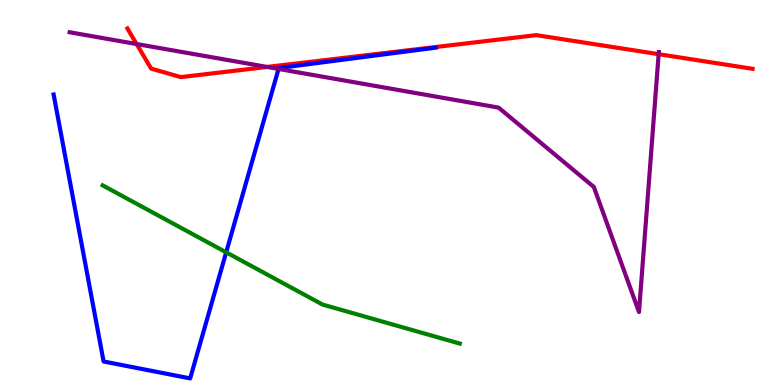[{'lines': ['blue', 'red'], 'intersections': []}, {'lines': ['green', 'red'], 'intersections': []}, {'lines': ['purple', 'red'], 'intersections': [{'x': 1.76, 'y': 8.86}, {'x': 3.45, 'y': 8.26}, {'x': 8.5, 'y': 8.59}]}, {'lines': ['blue', 'green'], 'intersections': [{'x': 2.92, 'y': 3.45}]}, {'lines': ['blue', 'purple'], 'intersections': [{'x': 3.59, 'y': 8.21}]}, {'lines': ['green', 'purple'], 'intersections': []}]